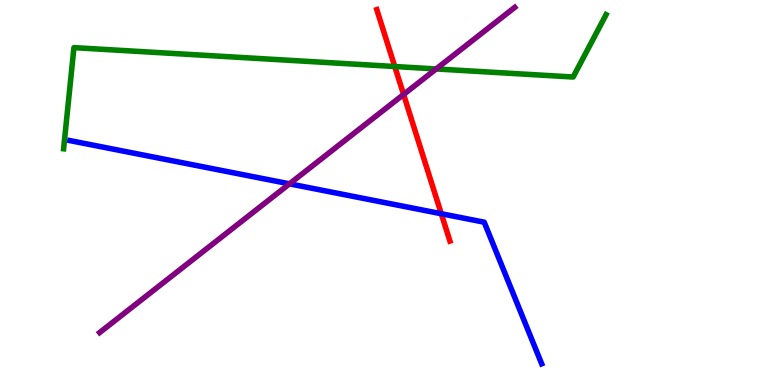[{'lines': ['blue', 'red'], 'intersections': [{'x': 5.69, 'y': 4.45}]}, {'lines': ['green', 'red'], 'intersections': [{'x': 5.09, 'y': 8.27}]}, {'lines': ['purple', 'red'], 'intersections': [{'x': 5.21, 'y': 7.55}]}, {'lines': ['blue', 'green'], 'intersections': []}, {'lines': ['blue', 'purple'], 'intersections': [{'x': 3.74, 'y': 5.22}]}, {'lines': ['green', 'purple'], 'intersections': [{'x': 5.63, 'y': 8.21}]}]